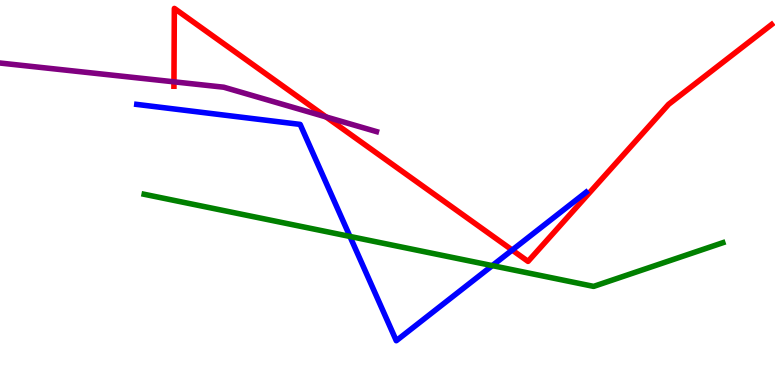[{'lines': ['blue', 'red'], 'intersections': [{'x': 6.61, 'y': 3.51}]}, {'lines': ['green', 'red'], 'intersections': []}, {'lines': ['purple', 'red'], 'intersections': [{'x': 2.24, 'y': 7.87}, {'x': 4.21, 'y': 6.96}]}, {'lines': ['blue', 'green'], 'intersections': [{'x': 4.52, 'y': 3.86}, {'x': 6.35, 'y': 3.1}]}, {'lines': ['blue', 'purple'], 'intersections': []}, {'lines': ['green', 'purple'], 'intersections': []}]